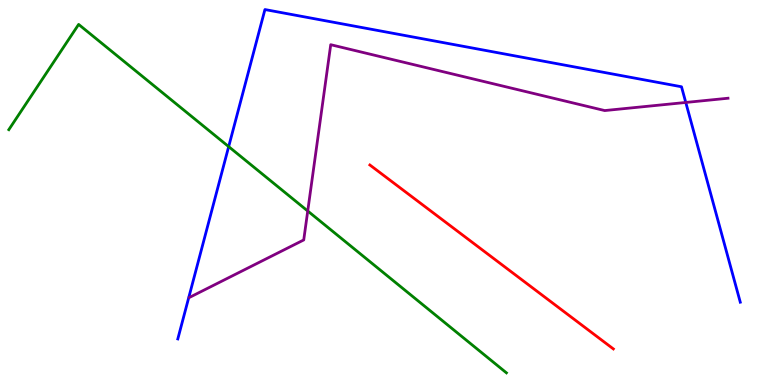[{'lines': ['blue', 'red'], 'intersections': []}, {'lines': ['green', 'red'], 'intersections': []}, {'lines': ['purple', 'red'], 'intersections': []}, {'lines': ['blue', 'green'], 'intersections': [{'x': 2.95, 'y': 6.19}]}, {'lines': ['blue', 'purple'], 'intersections': [{'x': 8.85, 'y': 7.34}]}, {'lines': ['green', 'purple'], 'intersections': [{'x': 3.97, 'y': 4.52}]}]